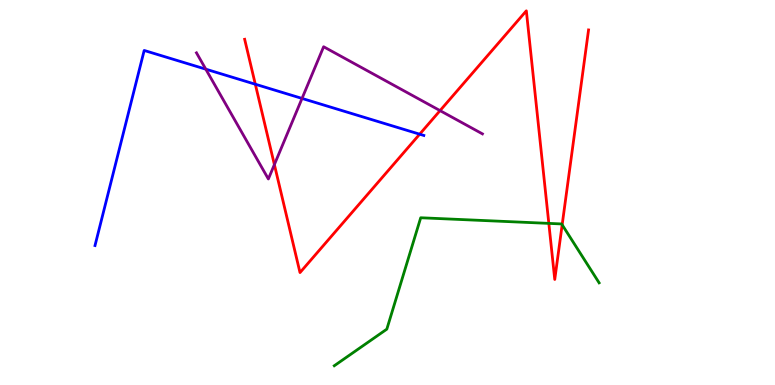[{'lines': ['blue', 'red'], 'intersections': [{'x': 3.29, 'y': 7.81}, {'x': 5.42, 'y': 6.51}]}, {'lines': ['green', 'red'], 'intersections': [{'x': 7.08, 'y': 4.2}, {'x': 7.25, 'y': 4.16}]}, {'lines': ['purple', 'red'], 'intersections': [{'x': 3.54, 'y': 5.72}, {'x': 5.68, 'y': 7.13}]}, {'lines': ['blue', 'green'], 'intersections': []}, {'lines': ['blue', 'purple'], 'intersections': [{'x': 2.66, 'y': 8.2}, {'x': 3.9, 'y': 7.44}]}, {'lines': ['green', 'purple'], 'intersections': []}]